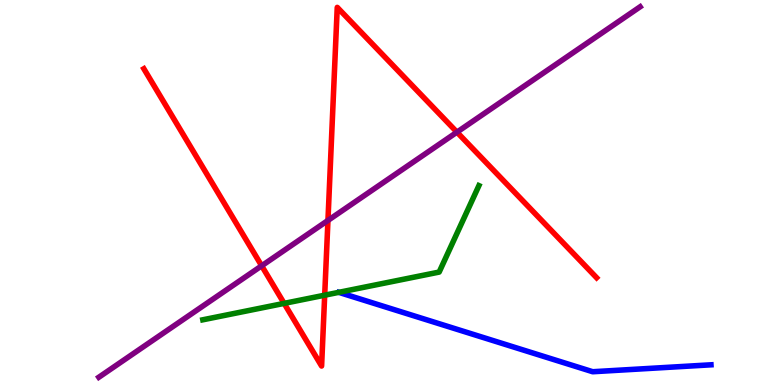[{'lines': ['blue', 'red'], 'intersections': []}, {'lines': ['green', 'red'], 'intersections': [{'x': 3.67, 'y': 2.12}, {'x': 4.19, 'y': 2.33}]}, {'lines': ['purple', 'red'], 'intersections': [{'x': 3.38, 'y': 3.1}, {'x': 4.23, 'y': 4.27}, {'x': 5.9, 'y': 6.57}]}, {'lines': ['blue', 'green'], 'intersections': []}, {'lines': ['blue', 'purple'], 'intersections': []}, {'lines': ['green', 'purple'], 'intersections': []}]